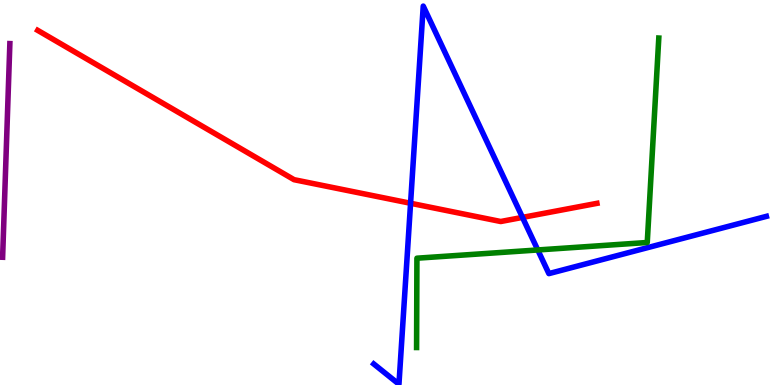[{'lines': ['blue', 'red'], 'intersections': [{'x': 5.3, 'y': 4.72}, {'x': 6.74, 'y': 4.35}]}, {'lines': ['green', 'red'], 'intersections': []}, {'lines': ['purple', 'red'], 'intersections': []}, {'lines': ['blue', 'green'], 'intersections': [{'x': 6.94, 'y': 3.51}]}, {'lines': ['blue', 'purple'], 'intersections': []}, {'lines': ['green', 'purple'], 'intersections': []}]